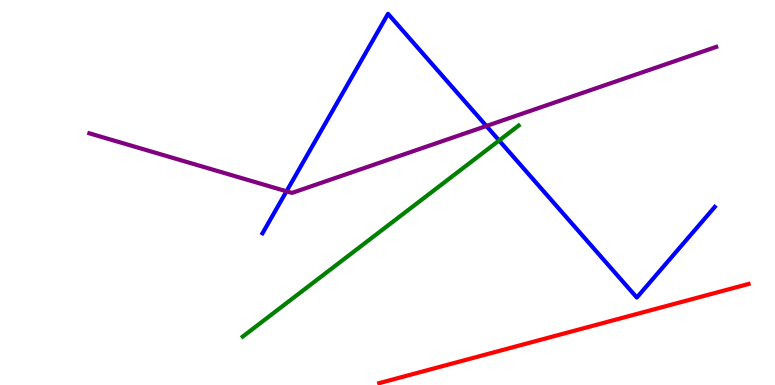[{'lines': ['blue', 'red'], 'intersections': []}, {'lines': ['green', 'red'], 'intersections': []}, {'lines': ['purple', 'red'], 'intersections': []}, {'lines': ['blue', 'green'], 'intersections': [{'x': 6.44, 'y': 6.35}]}, {'lines': ['blue', 'purple'], 'intersections': [{'x': 3.7, 'y': 5.03}, {'x': 6.28, 'y': 6.73}]}, {'lines': ['green', 'purple'], 'intersections': []}]